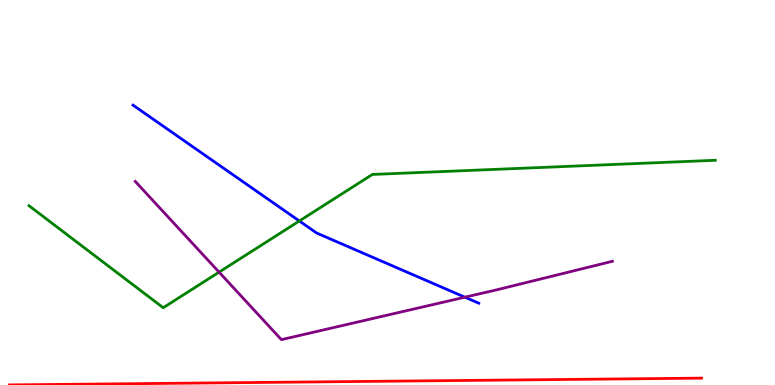[{'lines': ['blue', 'red'], 'intersections': []}, {'lines': ['green', 'red'], 'intersections': []}, {'lines': ['purple', 'red'], 'intersections': []}, {'lines': ['blue', 'green'], 'intersections': [{'x': 3.86, 'y': 4.26}]}, {'lines': ['blue', 'purple'], 'intersections': [{'x': 6.0, 'y': 2.28}]}, {'lines': ['green', 'purple'], 'intersections': [{'x': 2.83, 'y': 2.93}]}]